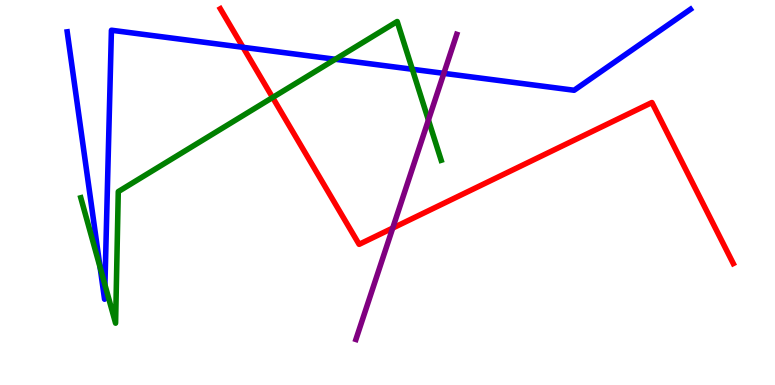[{'lines': ['blue', 'red'], 'intersections': [{'x': 3.14, 'y': 8.77}]}, {'lines': ['green', 'red'], 'intersections': [{'x': 3.52, 'y': 7.47}]}, {'lines': ['purple', 'red'], 'intersections': [{'x': 5.07, 'y': 4.08}]}, {'lines': ['blue', 'green'], 'intersections': [{'x': 1.29, 'y': 3.05}, {'x': 1.35, 'y': 2.6}, {'x': 4.33, 'y': 8.46}, {'x': 5.32, 'y': 8.2}]}, {'lines': ['blue', 'purple'], 'intersections': [{'x': 5.73, 'y': 8.09}]}, {'lines': ['green', 'purple'], 'intersections': [{'x': 5.53, 'y': 6.88}]}]